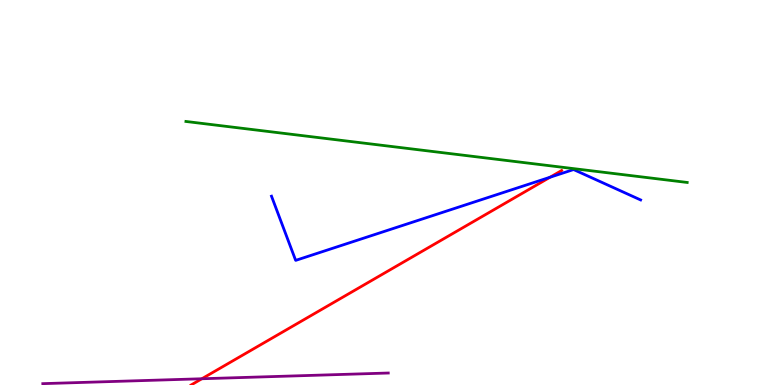[{'lines': ['blue', 'red'], 'intersections': [{'x': 7.1, 'y': 5.4}]}, {'lines': ['green', 'red'], 'intersections': []}, {'lines': ['purple', 'red'], 'intersections': [{'x': 2.6, 'y': 0.162}]}, {'lines': ['blue', 'green'], 'intersections': []}, {'lines': ['blue', 'purple'], 'intersections': []}, {'lines': ['green', 'purple'], 'intersections': []}]